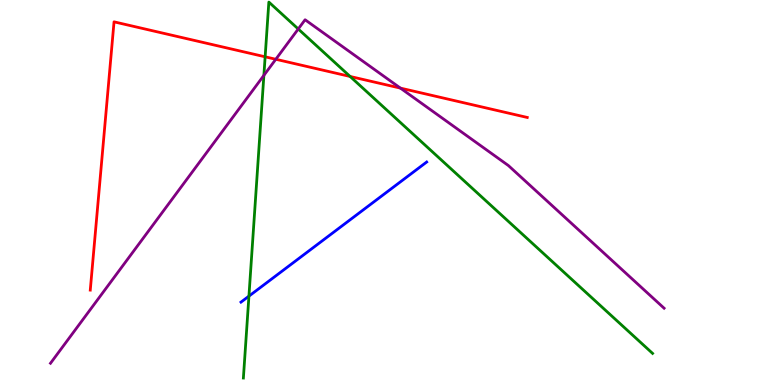[{'lines': ['blue', 'red'], 'intersections': []}, {'lines': ['green', 'red'], 'intersections': [{'x': 3.42, 'y': 8.52}, {'x': 4.52, 'y': 8.01}]}, {'lines': ['purple', 'red'], 'intersections': [{'x': 3.56, 'y': 8.46}, {'x': 5.17, 'y': 7.71}]}, {'lines': ['blue', 'green'], 'intersections': [{'x': 3.21, 'y': 2.31}]}, {'lines': ['blue', 'purple'], 'intersections': []}, {'lines': ['green', 'purple'], 'intersections': [{'x': 3.4, 'y': 8.04}, {'x': 3.85, 'y': 9.25}]}]